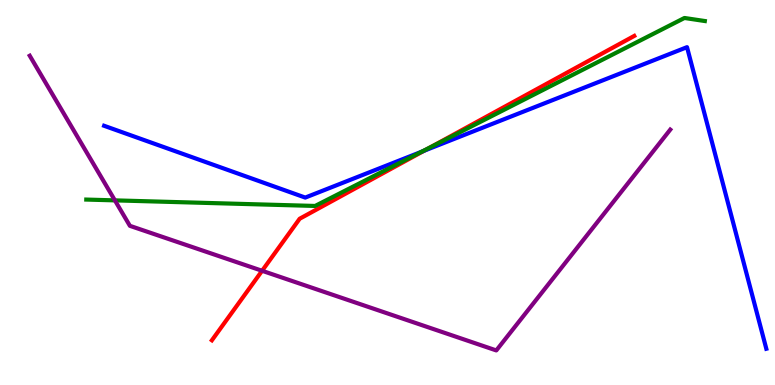[{'lines': ['blue', 'red'], 'intersections': [{'x': 5.47, 'y': 6.08}]}, {'lines': ['green', 'red'], 'intersections': [{'x': 5.56, 'y': 6.18}]}, {'lines': ['purple', 'red'], 'intersections': [{'x': 3.38, 'y': 2.97}]}, {'lines': ['blue', 'green'], 'intersections': [{'x': 5.44, 'y': 6.06}]}, {'lines': ['blue', 'purple'], 'intersections': []}, {'lines': ['green', 'purple'], 'intersections': [{'x': 1.48, 'y': 4.8}]}]